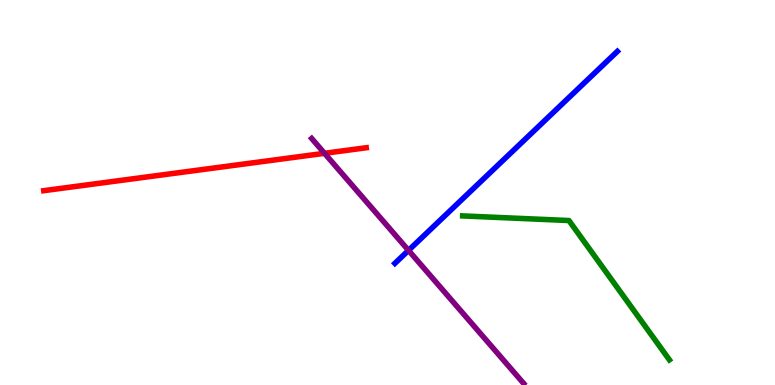[{'lines': ['blue', 'red'], 'intersections': []}, {'lines': ['green', 'red'], 'intersections': []}, {'lines': ['purple', 'red'], 'intersections': [{'x': 4.19, 'y': 6.02}]}, {'lines': ['blue', 'green'], 'intersections': []}, {'lines': ['blue', 'purple'], 'intersections': [{'x': 5.27, 'y': 3.5}]}, {'lines': ['green', 'purple'], 'intersections': []}]